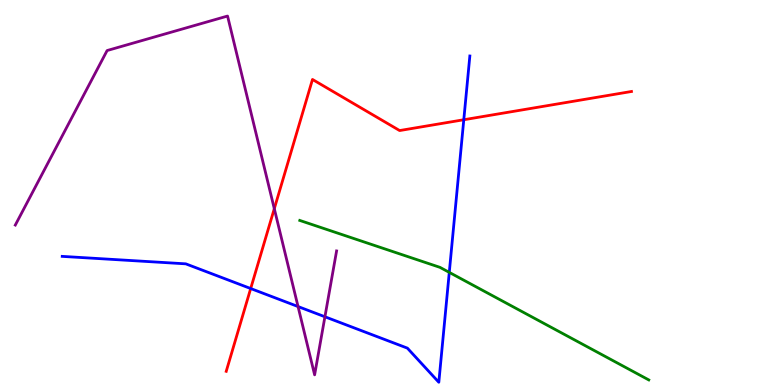[{'lines': ['blue', 'red'], 'intersections': [{'x': 3.23, 'y': 2.51}, {'x': 5.98, 'y': 6.89}]}, {'lines': ['green', 'red'], 'intersections': []}, {'lines': ['purple', 'red'], 'intersections': [{'x': 3.54, 'y': 4.58}]}, {'lines': ['blue', 'green'], 'intersections': [{'x': 5.8, 'y': 2.93}]}, {'lines': ['blue', 'purple'], 'intersections': [{'x': 3.85, 'y': 2.04}, {'x': 4.19, 'y': 1.77}]}, {'lines': ['green', 'purple'], 'intersections': []}]